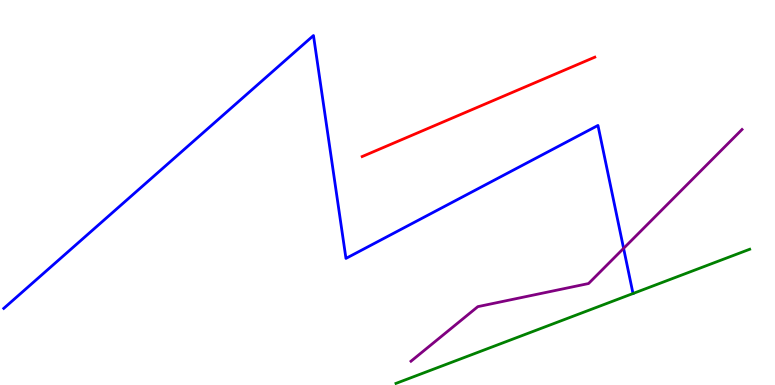[{'lines': ['blue', 'red'], 'intersections': []}, {'lines': ['green', 'red'], 'intersections': []}, {'lines': ['purple', 'red'], 'intersections': []}, {'lines': ['blue', 'green'], 'intersections': []}, {'lines': ['blue', 'purple'], 'intersections': [{'x': 8.05, 'y': 3.55}]}, {'lines': ['green', 'purple'], 'intersections': []}]